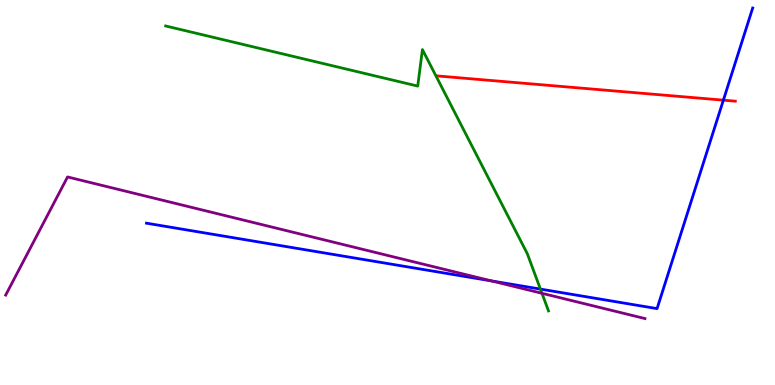[{'lines': ['blue', 'red'], 'intersections': [{'x': 9.33, 'y': 7.4}]}, {'lines': ['green', 'red'], 'intersections': []}, {'lines': ['purple', 'red'], 'intersections': []}, {'lines': ['blue', 'green'], 'intersections': [{'x': 6.97, 'y': 2.49}]}, {'lines': ['blue', 'purple'], 'intersections': [{'x': 6.34, 'y': 2.7}]}, {'lines': ['green', 'purple'], 'intersections': [{'x': 6.99, 'y': 2.38}]}]